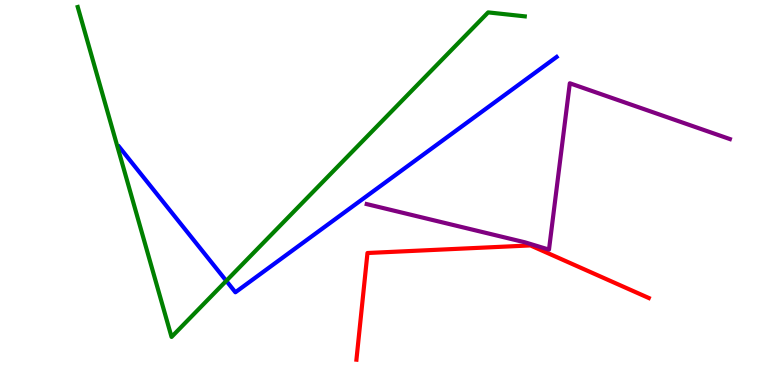[{'lines': ['blue', 'red'], 'intersections': []}, {'lines': ['green', 'red'], 'intersections': []}, {'lines': ['purple', 'red'], 'intersections': []}, {'lines': ['blue', 'green'], 'intersections': [{'x': 2.92, 'y': 2.71}]}, {'lines': ['blue', 'purple'], 'intersections': []}, {'lines': ['green', 'purple'], 'intersections': []}]